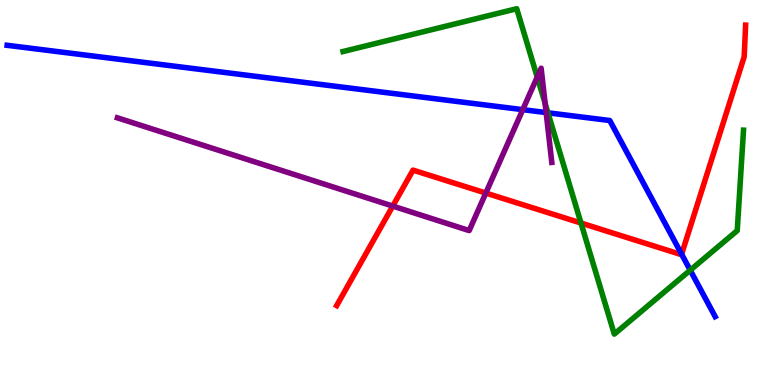[{'lines': ['blue', 'red'], 'intersections': [{'x': 8.8, 'y': 3.4}]}, {'lines': ['green', 'red'], 'intersections': [{'x': 7.5, 'y': 4.21}]}, {'lines': ['purple', 'red'], 'intersections': [{'x': 5.07, 'y': 4.65}, {'x': 6.27, 'y': 4.99}]}, {'lines': ['blue', 'green'], 'intersections': [{'x': 7.07, 'y': 7.07}, {'x': 8.91, 'y': 2.98}]}, {'lines': ['blue', 'purple'], 'intersections': [{'x': 6.75, 'y': 7.15}, {'x': 7.05, 'y': 7.08}]}, {'lines': ['green', 'purple'], 'intersections': [{'x': 6.93, 'y': 8.0}, {'x': 7.03, 'y': 7.31}]}]